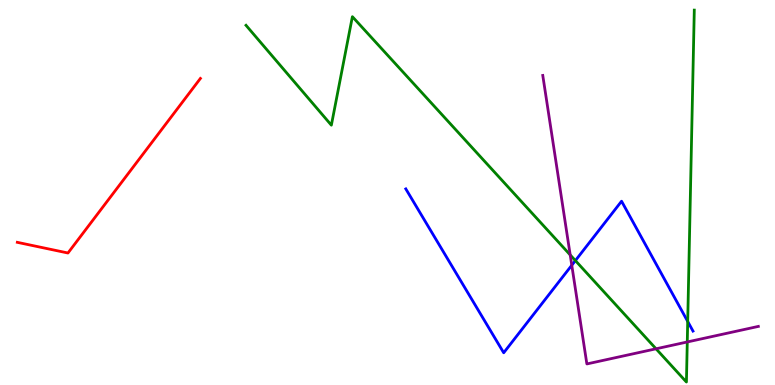[{'lines': ['blue', 'red'], 'intersections': []}, {'lines': ['green', 'red'], 'intersections': []}, {'lines': ['purple', 'red'], 'intersections': []}, {'lines': ['blue', 'green'], 'intersections': [{'x': 7.42, 'y': 3.23}, {'x': 8.87, 'y': 1.65}]}, {'lines': ['blue', 'purple'], 'intersections': [{'x': 7.38, 'y': 3.11}]}, {'lines': ['green', 'purple'], 'intersections': [{'x': 7.36, 'y': 3.38}, {'x': 8.47, 'y': 0.94}, {'x': 8.87, 'y': 1.12}]}]